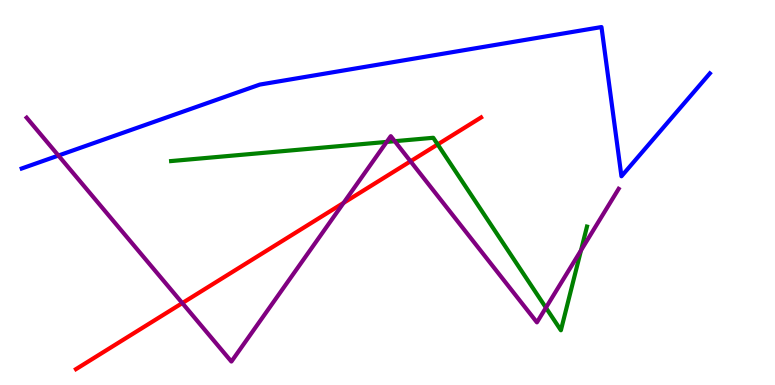[{'lines': ['blue', 'red'], 'intersections': []}, {'lines': ['green', 'red'], 'intersections': [{'x': 5.65, 'y': 6.25}]}, {'lines': ['purple', 'red'], 'intersections': [{'x': 2.35, 'y': 2.13}, {'x': 4.43, 'y': 4.73}, {'x': 5.3, 'y': 5.81}]}, {'lines': ['blue', 'green'], 'intersections': []}, {'lines': ['blue', 'purple'], 'intersections': [{'x': 0.754, 'y': 5.96}]}, {'lines': ['green', 'purple'], 'intersections': [{'x': 4.99, 'y': 6.31}, {'x': 5.09, 'y': 6.33}, {'x': 7.04, 'y': 2.01}, {'x': 7.5, 'y': 3.5}]}]